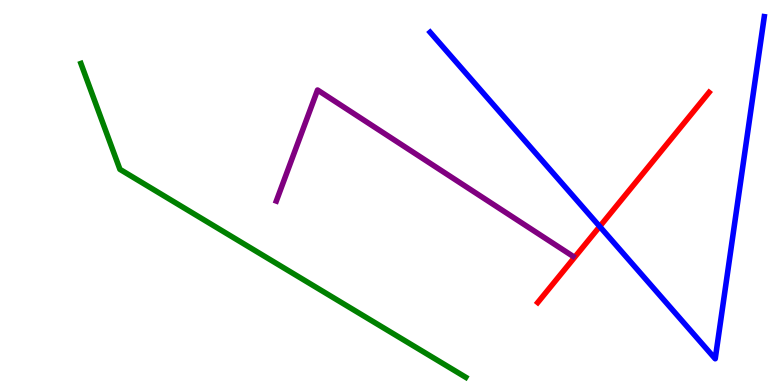[{'lines': ['blue', 'red'], 'intersections': [{'x': 7.74, 'y': 4.12}]}, {'lines': ['green', 'red'], 'intersections': []}, {'lines': ['purple', 'red'], 'intersections': []}, {'lines': ['blue', 'green'], 'intersections': []}, {'lines': ['blue', 'purple'], 'intersections': []}, {'lines': ['green', 'purple'], 'intersections': []}]